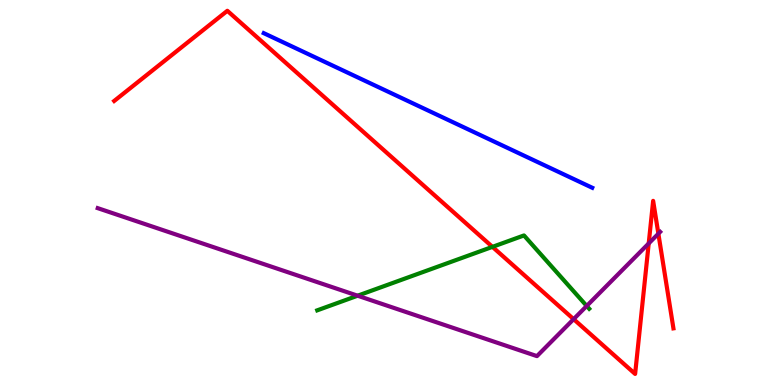[{'lines': ['blue', 'red'], 'intersections': []}, {'lines': ['green', 'red'], 'intersections': [{'x': 6.35, 'y': 3.59}]}, {'lines': ['purple', 'red'], 'intersections': [{'x': 7.4, 'y': 1.71}, {'x': 8.37, 'y': 3.68}, {'x': 8.5, 'y': 3.93}]}, {'lines': ['blue', 'green'], 'intersections': []}, {'lines': ['blue', 'purple'], 'intersections': []}, {'lines': ['green', 'purple'], 'intersections': [{'x': 4.61, 'y': 2.32}, {'x': 7.57, 'y': 2.05}]}]